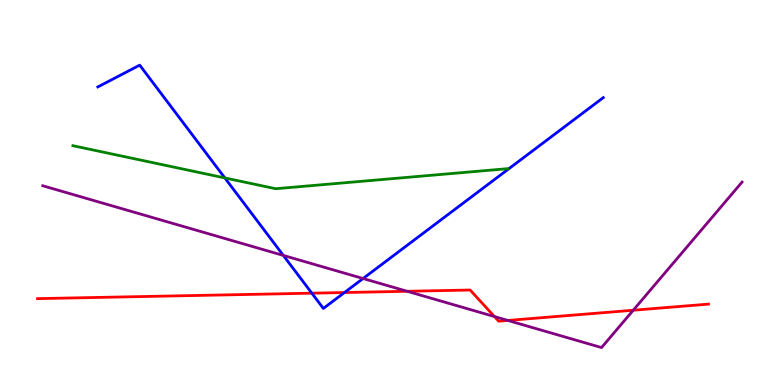[{'lines': ['blue', 'red'], 'intersections': [{'x': 4.02, 'y': 2.38}, {'x': 4.44, 'y': 2.4}]}, {'lines': ['green', 'red'], 'intersections': []}, {'lines': ['purple', 'red'], 'intersections': [{'x': 5.25, 'y': 2.43}, {'x': 6.38, 'y': 1.78}, {'x': 6.55, 'y': 1.68}, {'x': 8.17, 'y': 1.94}]}, {'lines': ['blue', 'green'], 'intersections': [{'x': 2.9, 'y': 5.38}]}, {'lines': ['blue', 'purple'], 'intersections': [{'x': 3.66, 'y': 3.37}, {'x': 4.68, 'y': 2.77}]}, {'lines': ['green', 'purple'], 'intersections': []}]